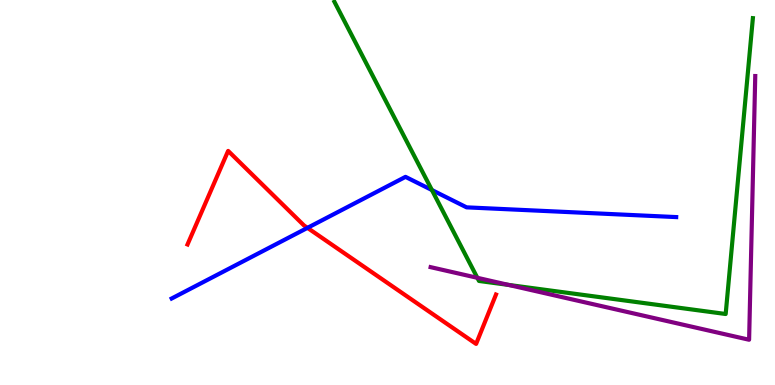[{'lines': ['blue', 'red'], 'intersections': [{'x': 3.97, 'y': 4.08}]}, {'lines': ['green', 'red'], 'intersections': []}, {'lines': ['purple', 'red'], 'intersections': []}, {'lines': ['blue', 'green'], 'intersections': [{'x': 5.57, 'y': 5.06}]}, {'lines': ['blue', 'purple'], 'intersections': []}, {'lines': ['green', 'purple'], 'intersections': [{'x': 6.16, 'y': 2.78}, {'x': 6.56, 'y': 2.6}]}]